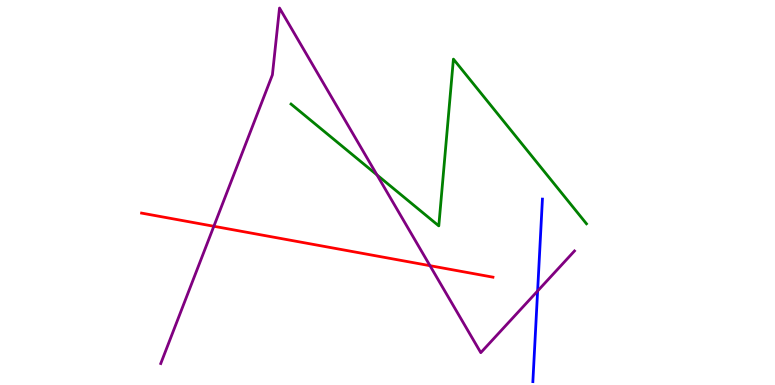[{'lines': ['blue', 'red'], 'intersections': []}, {'lines': ['green', 'red'], 'intersections': []}, {'lines': ['purple', 'red'], 'intersections': [{'x': 2.76, 'y': 4.12}, {'x': 5.55, 'y': 3.1}]}, {'lines': ['blue', 'green'], 'intersections': []}, {'lines': ['blue', 'purple'], 'intersections': [{'x': 6.94, 'y': 2.44}]}, {'lines': ['green', 'purple'], 'intersections': [{'x': 4.86, 'y': 5.46}]}]